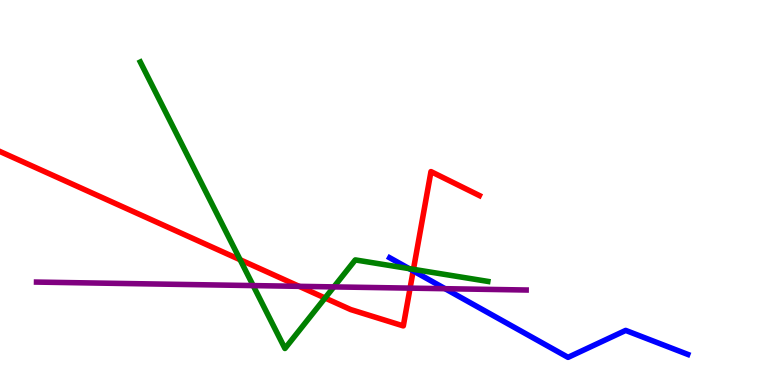[{'lines': ['blue', 'red'], 'intersections': [{'x': 5.33, 'y': 2.96}]}, {'lines': ['green', 'red'], 'intersections': [{'x': 3.1, 'y': 3.25}, {'x': 4.19, 'y': 2.26}, {'x': 5.33, 'y': 3.0}]}, {'lines': ['purple', 'red'], 'intersections': [{'x': 3.86, 'y': 2.56}, {'x': 5.29, 'y': 2.52}]}, {'lines': ['blue', 'green'], 'intersections': [{'x': 5.28, 'y': 3.02}]}, {'lines': ['blue', 'purple'], 'intersections': [{'x': 5.74, 'y': 2.5}]}, {'lines': ['green', 'purple'], 'intersections': [{'x': 3.27, 'y': 2.58}, {'x': 4.31, 'y': 2.55}]}]